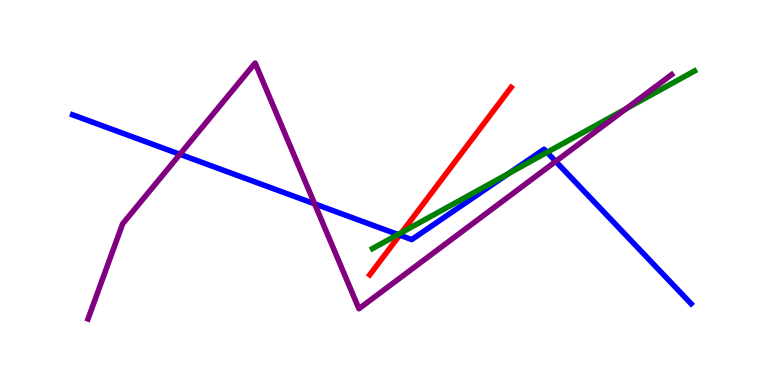[{'lines': ['blue', 'red'], 'intersections': [{'x': 5.16, 'y': 3.89}]}, {'lines': ['green', 'red'], 'intersections': [{'x': 5.18, 'y': 3.96}]}, {'lines': ['purple', 'red'], 'intersections': []}, {'lines': ['blue', 'green'], 'intersections': [{'x': 5.14, 'y': 3.91}, {'x': 6.56, 'y': 5.49}, {'x': 7.06, 'y': 6.04}]}, {'lines': ['blue', 'purple'], 'intersections': [{'x': 2.32, 'y': 5.99}, {'x': 4.06, 'y': 4.71}, {'x': 7.17, 'y': 5.81}]}, {'lines': ['green', 'purple'], 'intersections': [{'x': 8.08, 'y': 7.18}]}]